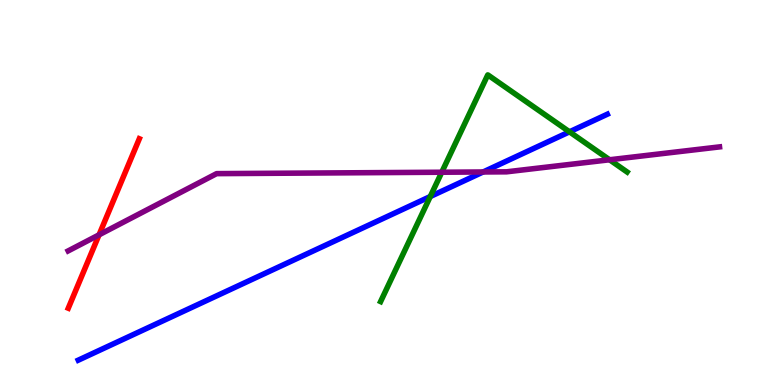[{'lines': ['blue', 'red'], 'intersections': []}, {'lines': ['green', 'red'], 'intersections': []}, {'lines': ['purple', 'red'], 'intersections': [{'x': 1.28, 'y': 3.9}]}, {'lines': ['blue', 'green'], 'intersections': [{'x': 5.55, 'y': 4.9}, {'x': 7.35, 'y': 6.58}]}, {'lines': ['blue', 'purple'], 'intersections': [{'x': 6.23, 'y': 5.53}]}, {'lines': ['green', 'purple'], 'intersections': [{'x': 5.7, 'y': 5.53}, {'x': 7.87, 'y': 5.85}]}]